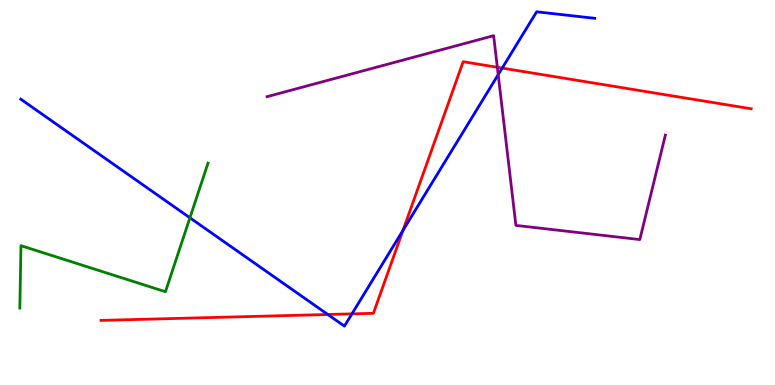[{'lines': ['blue', 'red'], 'intersections': [{'x': 4.23, 'y': 1.83}, {'x': 4.54, 'y': 1.85}, {'x': 5.2, 'y': 4.02}, {'x': 6.48, 'y': 8.23}]}, {'lines': ['green', 'red'], 'intersections': []}, {'lines': ['purple', 'red'], 'intersections': [{'x': 6.42, 'y': 8.25}]}, {'lines': ['blue', 'green'], 'intersections': [{'x': 2.45, 'y': 4.34}]}, {'lines': ['blue', 'purple'], 'intersections': [{'x': 6.43, 'y': 8.06}]}, {'lines': ['green', 'purple'], 'intersections': []}]